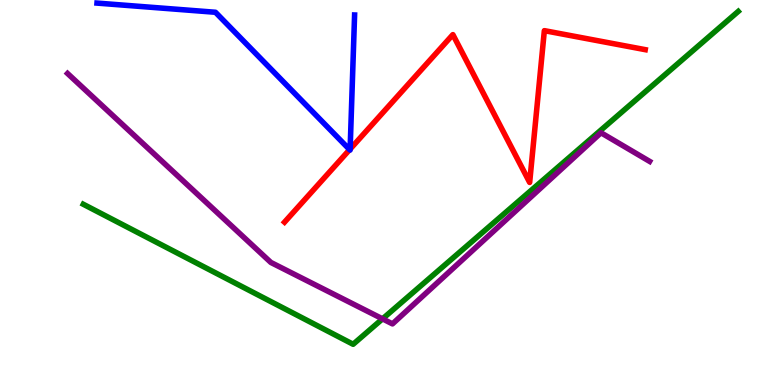[{'lines': ['blue', 'red'], 'intersections': [{'x': 4.51, 'y': 6.11}, {'x': 4.52, 'y': 6.13}]}, {'lines': ['green', 'red'], 'intersections': []}, {'lines': ['purple', 'red'], 'intersections': []}, {'lines': ['blue', 'green'], 'intersections': []}, {'lines': ['blue', 'purple'], 'intersections': []}, {'lines': ['green', 'purple'], 'intersections': [{'x': 4.94, 'y': 1.72}]}]